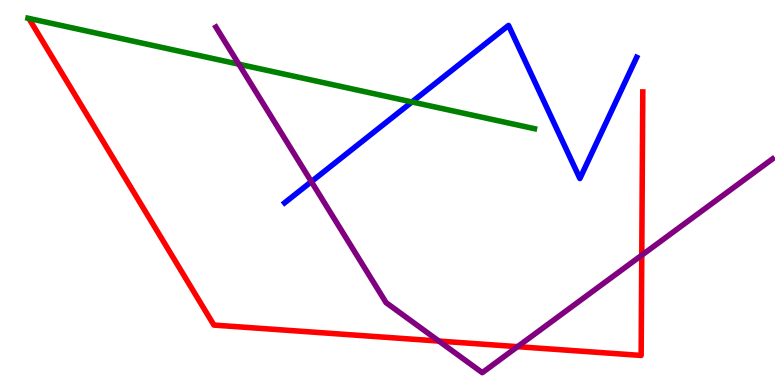[{'lines': ['blue', 'red'], 'intersections': []}, {'lines': ['green', 'red'], 'intersections': []}, {'lines': ['purple', 'red'], 'intersections': [{'x': 5.66, 'y': 1.14}, {'x': 6.68, 'y': 0.996}, {'x': 8.28, 'y': 3.37}]}, {'lines': ['blue', 'green'], 'intersections': [{'x': 5.32, 'y': 7.35}]}, {'lines': ['blue', 'purple'], 'intersections': [{'x': 4.02, 'y': 5.28}]}, {'lines': ['green', 'purple'], 'intersections': [{'x': 3.08, 'y': 8.33}]}]